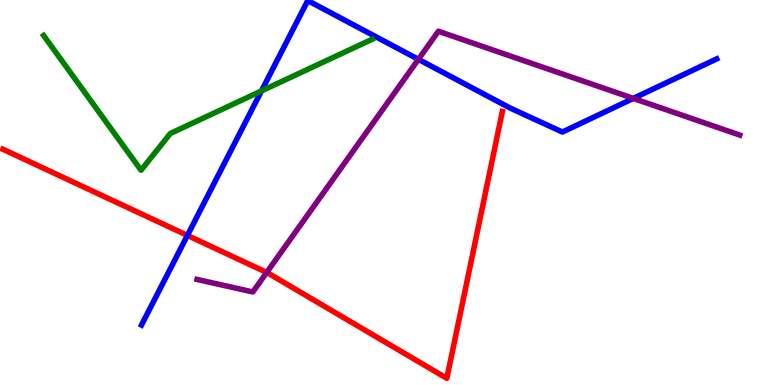[{'lines': ['blue', 'red'], 'intersections': [{'x': 2.42, 'y': 3.89}]}, {'lines': ['green', 'red'], 'intersections': []}, {'lines': ['purple', 'red'], 'intersections': [{'x': 3.44, 'y': 2.92}]}, {'lines': ['blue', 'green'], 'intersections': [{'x': 3.37, 'y': 7.64}]}, {'lines': ['blue', 'purple'], 'intersections': [{'x': 5.4, 'y': 8.46}, {'x': 8.17, 'y': 7.44}]}, {'lines': ['green', 'purple'], 'intersections': []}]